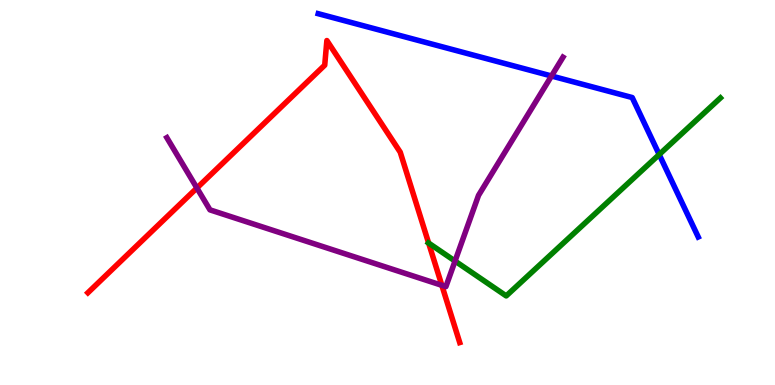[{'lines': ['blue', 'red'], 'intersections': []}, {'lines': ['green', 'red'], 'intersections': [{'x': 5.53, 'y': 3.69}]}, {'lines': ['purple', 'red'], 'intersections': [{'x': 2.54, 'y': 5.12}, {'x': 5.7, 'y': 2.59}]}, {'lines': ['blue', 'green'], 'intersections': [{'x': 8.51, 'y': 5.99}]}, {'lines': ['blue', 'purple'], 'intersections': [{'x': 7.12, 'y': 8.03}]}, {'lines': ['green', 'purple'], 'intersections': [{'x': 5.87, 'y': 3.22}]}]